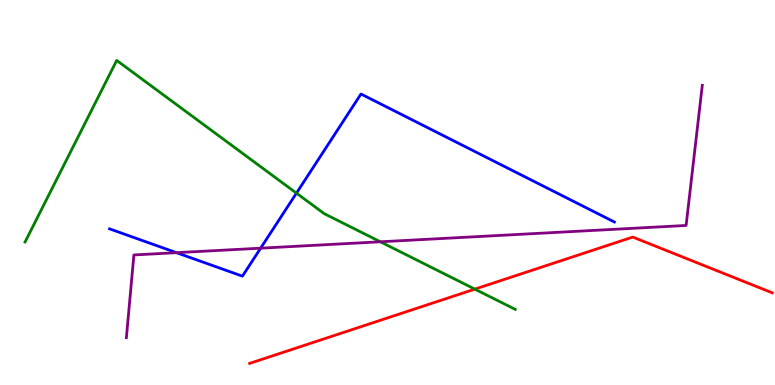[{'lines': ['blue', 'red'], 'intersections': []}, {'lines': ['green', 'red'], 'intersections': [{'x': 6.13, 'y': 2.49}]}, {'lines': ['purple', 'red'], 'intersections': []}, {'lines': ['blue', 'green'], 'intersections': [{'x': 3.83, 'y': 4.98}]}, {'lines': ['blue', 'purple'], 'intersections': [{'x': 2.28, 'y': 3.44}, {'x': 3.36, 'y': 3.55}]}, {'lines': ['green', 'purple'], 'intersections': [{'x': 4.91, 'y': 3.72}]}]